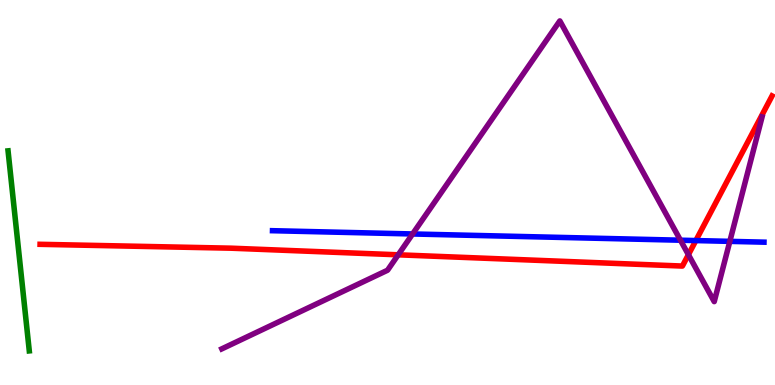[{'lines': ['blue', 'red'], 'intersections': [{'x': 8.98, 'y': 3.75}]}, {'lines': ['green', 'red'], 'intersections': []}, {'lines': ['purple', 'red'], 'intersections': [{'x': 5.14, 'y': 3.38}, {'x': 8.88, 'y': 3.39}]}, {'lines': ['blue', 'green'], 'intersections': []}, {'lines': ['blue', 'purple'], 'intersections': [{'x': 5.32, 'y': 3.92}, {'x': 8.78, 'y': 3.76}, {'x': 9.42, 'y': 3.73}]}, {'lines': ['green', 'purple'], 'intersections': []}]